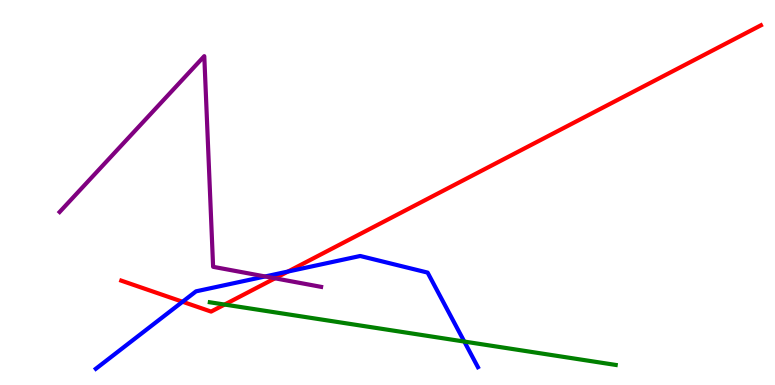[{'lines': ['blue', 'red'], 'intersections': [{'x': 2.36, 'y': 2.16}, {'x': 3.72, 'y': 2.95}]}, {'lines': ['green', 'red'], 'intersections': [{'x': 2.9, 'y': 2.09}]}, {'lines': ['purple', 'red'], 'intersections': [{'x': 3.55, 'y': 2.77}]}, {'lines': ['blue', 'green'], 'intersections': [{'x': 5.99, 'y': 1.13}]}, {'lines': ['blue', 'purple'], 'intersections': [{'x': 3.42, 'y': 2.82}]}, {'lines': ['green', 'purple'], 'intersections': []}]